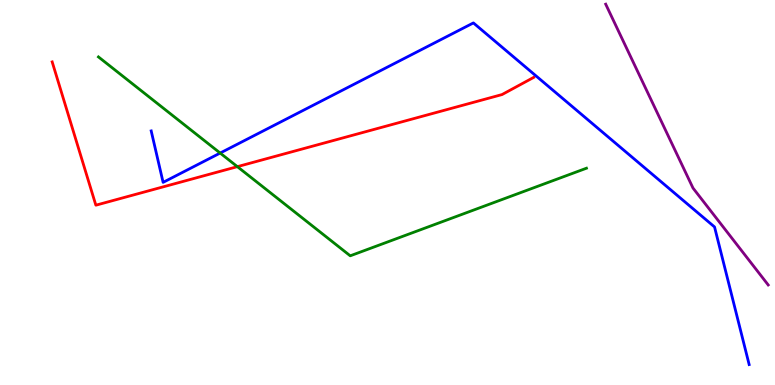[{'lines': ['blue', 'red'], 'intersections': []}, {'lines': ['green', 'red'], 'intersections': [{'x': 3.06, 'y': 5.67}]}, {'lines': ['purple', 'red'], 'intersections': []}, {'lines': ['blue', 'green'], 'intersections': [{'x': 2.84, 'y': 6.02}]}, {'lines': ['blue', 'purple'], 'intersections': []}, {'lines': ['green', 'purple'], 'intersections': []}]